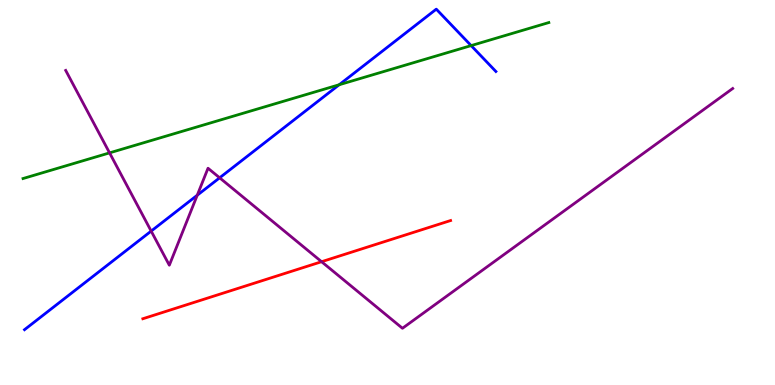[{'lines': ['blue', 'red'], 'intersections': []}, {'lines': ['green', 'red'], 'intersections': []}, {'lines': ['purple', 'red'], 'intersections': [{'x': 4.15, 'y': 3.2}]}, {'lines': ['blue', 'green'], 'intersections': [{'x': 4.38, 'y': 7.8}, {'x': 6.08, 'y': 8.82}]}, {'lines': ['blue', 'purple'], 'intersections': [{'x': 1.95, 'y': 4.0}, {'x': 2.55, 'y': 4.93}, {'x': 2.83, 'y': 5.38}]}, {'lines': ['green', 'purple'], 'intersections': [{'x': 1.41, 'y': 6.03}]}]